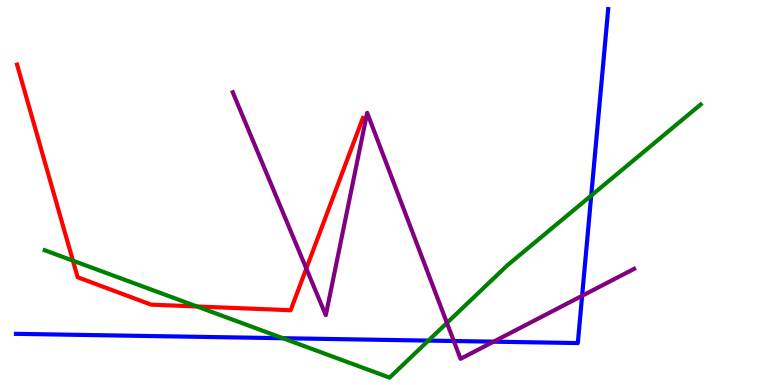[{'lines': ['blue', 'red'], 'intersections': []}, {'lines': ['green', 'red'], 'intersections': [{'x': 0.941, 'y': 3.23}, {'x': 2.54, 'y': 2.04}]}, {'lines': ['purple', 'red'], 'intersections': [{'x': 3.95, 'y': 3.02}]}, {'lines': ['blue', 'green'], 'intersections': [{'x': 3.65, 'y': 1.22}, {'x': 5.53, 'y': 1.15}, {'x': 7.63, 'y': 4.92}]}, {'lines': ['blue', 'purple'], 'intersections': [{'x': 5.86, 'y': 1.14}, {'x': 6.37, 'y': 1.13}, {'x': 7.51, 'y': 2.32}]}, {'lines': ['green', 'purple'], 'intersections': [{'x': 5.77, 'y': 1.61}]}]